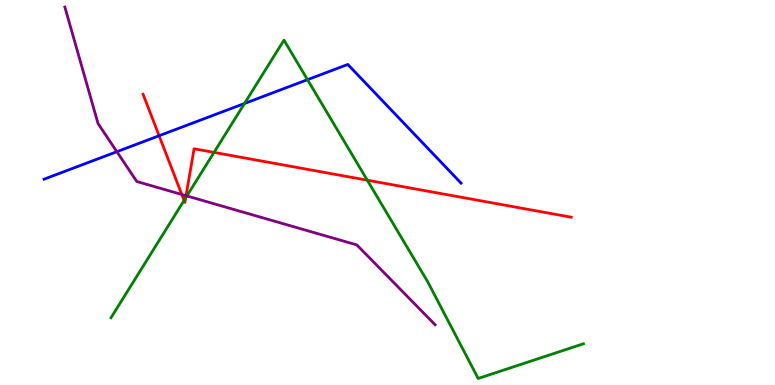[{'lines': ['blue', 'red'], 'intersections': [{'x': 2.05, 'y': 6.47}]}, {'lines': ['green', 'red'], 'intersections': [{'x': 2.38, 'y': 4.79}, {'x': 2.4, 'y': 4.86}, {'x': 2.76, 'y': 6.04}, {'x': 4.74, 'y': 5.32}]}, {'lines': ['purple', 'red'], 'intersections': [{'x': 2.35, 'y': 4.95}, {'x': 2.4, 'y': 4.92}]}, {'lines': ['blue', 'green'], 'intersections': [{'x': 3.15, 'y': 7.31}, {'x': 3.97, 'y': 7.93}]}, {'lines': ['blue', 'purple'], 'intersections': [{'x': 1.51, 'y': 6.06}]}, {'lines': ['green', 'purple'], 'intersections': [{'x': 2.41, 'y': 4.91}]}]